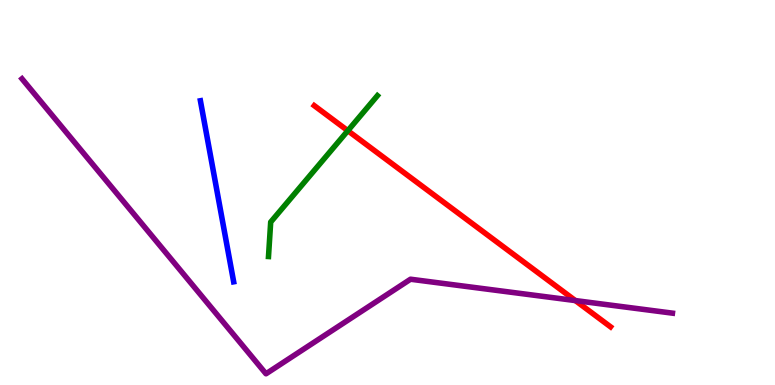[{'lines': ['blue', 'red'], 'intersections': []}, {'lines': ['green', 'red'], 'intersections': [{'x': 4.49, 'y': 6.61}]}, {'lines': ['purple', 'red'], 'intersections': [{'x': 7.42, 'y': 2.19}]}, {'lines': ['blue', 'green'], 'intersections': []}, {'lines': ['blue', 'purple'], 'intersections': []}, {'lines': ['green', 'purple'], 'intersections': []}]